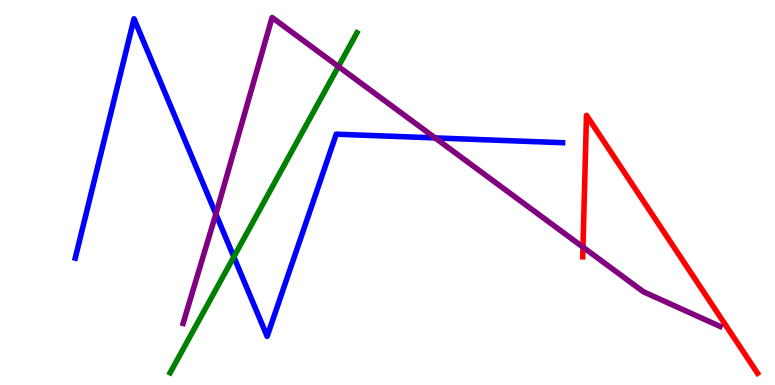[{'lines': ['blue', 'red'], 'intersections': []}, {'lines': ['green', 'red'], 'intersections': []}, {'lines': ['purple', 'red'], 'intersections': [{'x': 7.52, 'y': 3.58}]}, {'lines': ['blue', 'green'], 'intersections': [{'x': 3.02, 'y': 3.33}]}, {'lines': ['blue', 'purple'], 'intersections': [{'x': 2.79, 'y': 4.44}, {'x': 5.61, 'y': 6.42}]}, {'lines': ['green', 'purple'], 'intersections': [{'x': 4.37, 'y': 8.27}]}]